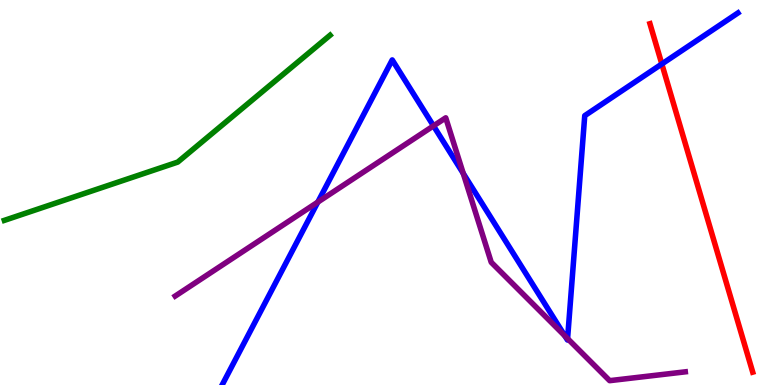[{'lines': ['blue', 'red'], 'intersections': [{'x': 8.54, 'y': 8.34}]}, {'lines': ['green', 'red'], 'intersections': []}, {'lines': ['purple', 'red'], 'intersections': []}, {'lines': ['blue', 'green'], 'intersections': []}, {'lines': ['blue', 'purple'], 'intersections': [{'x': 4.1, 'y': 4.75}, {'x': 5.59, 'y': 6.73}, {'x': 5.98, 'y': 5.5}, {'x': 7.29, 'y': 1.27}, {'x': 7.32, 'y': 1.21}]}, {'lines': ['green', 'purple'], 'intersections': []}]